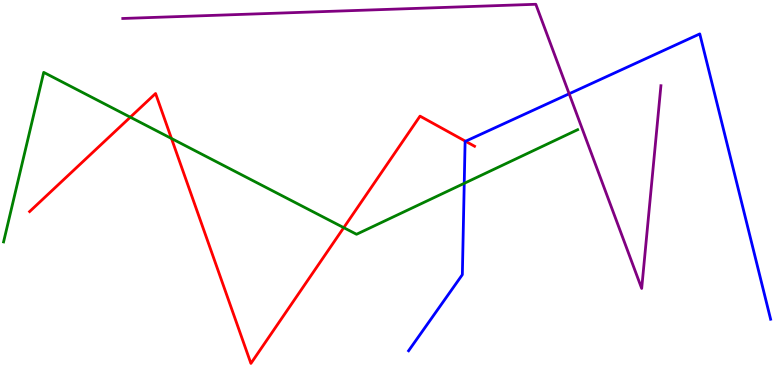[{'lines': ['blue', 'red'], 'intersections': [{'x': 6.01, 'y': 6.33}]}, {'lines': ['green', 'red'], 'intersections': [{'x': 1.68, 'y': 6.96}, {'x': 2.21, 'y': 6.4}, {'x': 4.44, 'y': 4.09}]}, {'lines': ['purple', 'red'], 'intersections': []}, {'lines': ['blue', 'green'], 'intersections': [{'x': 5.99, 'y': 5.24}]}, {'lines': ['blue', 'purple'], 'intersections': [{'x': 7.34, 'y': 7.56}]}, {'lines': ['green', 'purple'], 'intersections': []}]